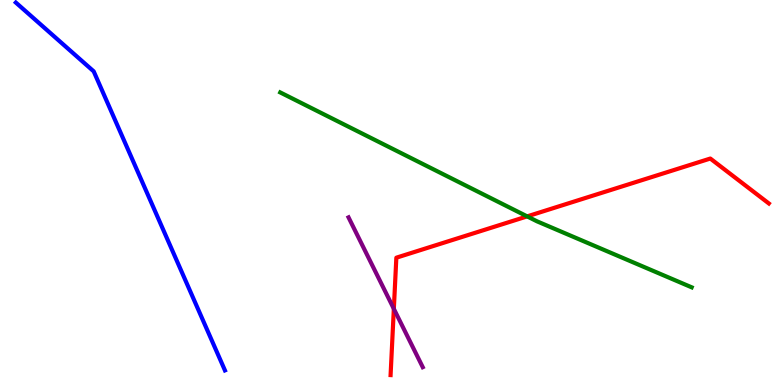[{'lines': ['blue', 'red'], 'intersections': []}, {'lines': ['green', 'red'], 'intersections': [{'x': 6.8, 'y': 4.38}]}, {'lines': ['purple', 'red'], 'intersections': [{'x': 5.08, 'y': 1.98}]}, {'lines': ['blue', 'green'], 'intersections': []}, {'lines': ['blue', 'purple'], 'intersections': []}, {'lines': ['green', 'purple'], 'intersections': []}]